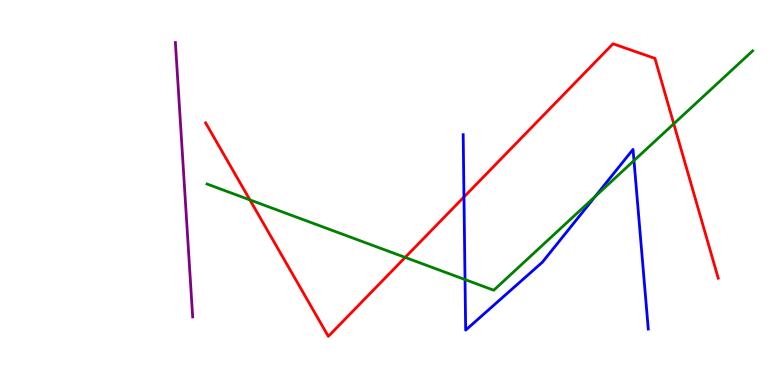[{'lines': ['blue', 'red'], 'intersections': [{'x': 5.99, 'y': 4.88}]}, {'lines': ['green', 'red'], 'intersections': [{'x': 3.22, 'y': 4.81}, {'x': 5.23, 'y': 3.31}, {'x': 8.69, 'y': 6.78}]}, {'lines': ['purple', 'red'], 'intersections': []}, {'lines': ['blue', 'green'], 'intersections': [{'x': 6.0, 'y': 2.74}, {'x': 7.68, 'y': 4.9}, {'x': 8.18, 'y': 5.83}]}, {'lines': ['blue', 'purple'], 'intersections': []}, {'lines': ['green', 'purple'], 'intersections': []}]